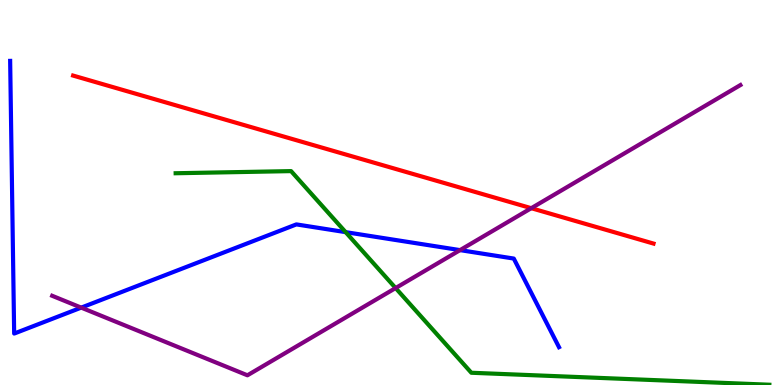[{'lines': ['blue', 'red'], 'intersections': []}, {'lines': ['green', 'red'], 'intersections': []}, {'lines': ['purple', 'red'], 'intersections': [{'x': 6.86, 'y': 4.59}]}, {'lines': ['blue', 'green'], 'intersections': [{'x': 4.46, 'y': 3.97}]}, {'lines': ['blue', 'purple'], 'intersections': [{'x': 1.05, 'y': 2.01}, {'x': 5.94, 'y': 3.5}]}, {'lines': ['green', 'purple'], 'intersections': [{'x': 5.1, 'y': 2.52}]}]